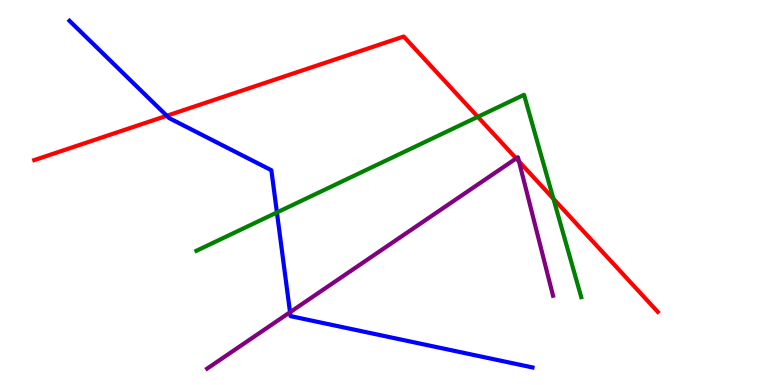[{'lines': ['blue', 'red'], 'intersections': [{'x': 2.15, 'y': 6.99}]}, {'lines': ['green', 'red'], 'intersections': [{'x': 6.17, 'y': 6.97}, {'x': 7.14, 'y': 4.84}]}, {'lines': ['purple', 'red'], 'intersections': [{'x': 6.66, 'y': 5.89}, {'x': 6.7, 'y': 5.81}]}, {'lines': ['blue', 'green'], 'intersections': [{'x': 3.57, 'y': 4.48}]}, {'lines': ['blue', 'purple'], 'intersections': [{'x': 3.74, 'y': 1.89}]}, {'lines': ['green', 'purple'], 'intersections': []}]